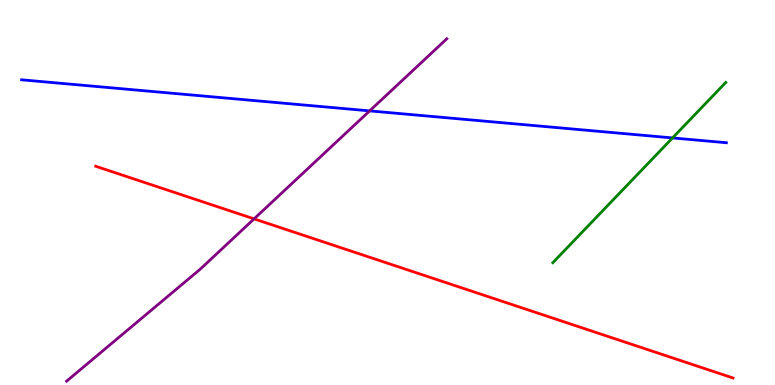[{'lines': ['blue', 'red'], 'intersections': []}, {'lines': ['green', 'red'], 'intersections': []}, {'lines': ['purple', 'red'], 'intersections': [{'x': 3.28, 'y': 4.32}]}, {'lines': ['blue', 'green'], 'intersections': [{'x': 8.68, 'y': 6.42}]}, {'lines': ['blue', 'purple'], 'intersections': [{'x': 4.77, 'y': 7.12}]}, {'lines': ['green', 'purple'], 'intersections': []}]